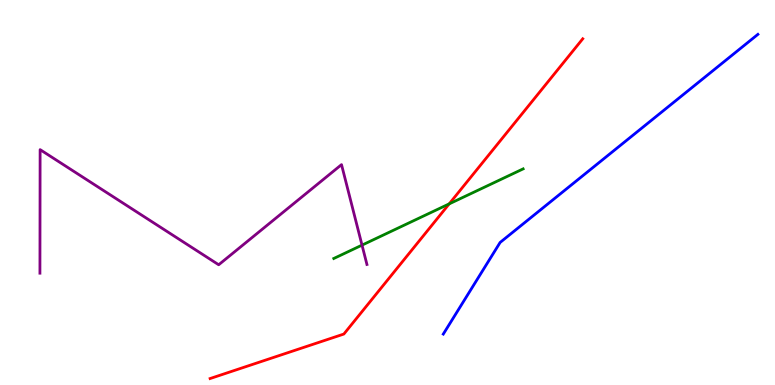[{'lines': ['blue', 'red'], 'intersections': []}, {'lines': ['green', 'red'], 'intersections': [{'x': 5.8, 'y': 4.7}]}, {'lines': ['purple', 'red'], 'intersections': []}, {'lines': ['blue', 'green'], 'intersections': []}, {'lines': ['blue', 'purple'], 'intersections': []}, {'lines': ['green', 'purple'], 'intersections': [{'x': 4.67, 'y': 3.63}]}]